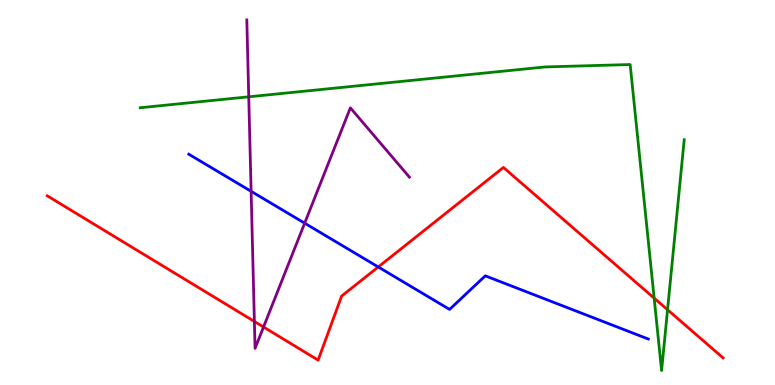[{'lines': ['blue', 'red'], 'intersections': [{'x': 4.88, 'y': 3.07}]}, {'lines': ['green', 'red'], 'intersections': [{'x': 8.44, 'y': 2.26}, {'x': 8.61, 'y': 1.95}]}, {'lines': ['purple', 'red'], 'intersections': [{'x': 3.28, 'y': 1.65}, {'x': 3.4, 'y': 1.51}]}, {'lines': ['blue', 'green'], 'intersections': []}, {'lines': ['blue', 'purple'], 'intersections': [{'x': 3.24, 'y': 5.03}, {'x': 3.93, 'y': 4.2}]}, {'lines': ['green', 'purple'], 'intersections': [{'x': 3.21, 'y': 7.49}]}]